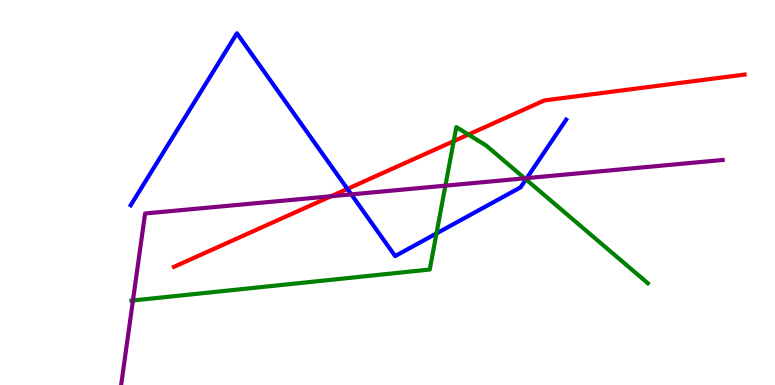[{'lines': ['blue', 'red'], 'intersections': [{'x': 4.48, 'y': 5.09}]}, {'lines': ['green', 'red'], 'intersections': [{'x': 5.85, 'y': 6.33}, {'x': 6.04, 'y': 6.51}]}, {'lines': ['purple', 'red'], 'intersections': [{'x': 4.27, 'y': 4.9}]}, {'lines': ['blue', 'green'], 'intersections': [{'x': 5.63, 'y': 3.94}, {'x': 6.79, 'y': 5.34}]}, {'lines': ['blue', 'purple'], 'intersections': [{'x': 4.53, 'y': 4.95}, {'x': 6.8, 'y': 5.37}]}, {'lines': ['green', 'purple'], 'intersections': [{'x': 1.72, 'y': 2.2}, {'x': 5.75, 'y': 5.18}, {'x': 6.77, 'y': 5.37}]}]